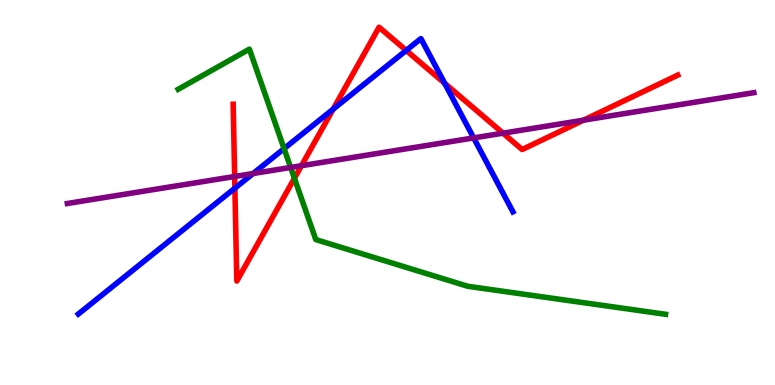[{'lines': ['blue', 'red'], 'intersections': [{'x': 3.03, 'y': 5.11}, {'x': 4.3, 'y': 7.16}, {'x': 5.24, 'y': 8.69}, {'x': 5.74, 'y': 7.84}]}, {'lines': ['green', 'red'], 'intersections': [{'x': 3.8, 'y': 5.37}]}, {'lines': ['purple', 'red'], 'intersections': [{'x': 3.03, 'y': 5.42}, {'x': 3.89, 'y': 5.7}, {'x': 6.49, 'y': 6.54}, {'x': 7.53, 'y': 6.88}]}, {'lines': ['blue', 'green'], 'intersections': [{'x': 3.67, 'y': 6.14}]}, {'lines': ['blue', 'purple'], 'intersections': [{'x': 3.27, 'y': 5.49}, {'x': 6.11, 'y': 6.42}]}, {'lines': ['green', 'purple'], 'intersections': [{'x': 3.75, 'y': 5.65}]}]